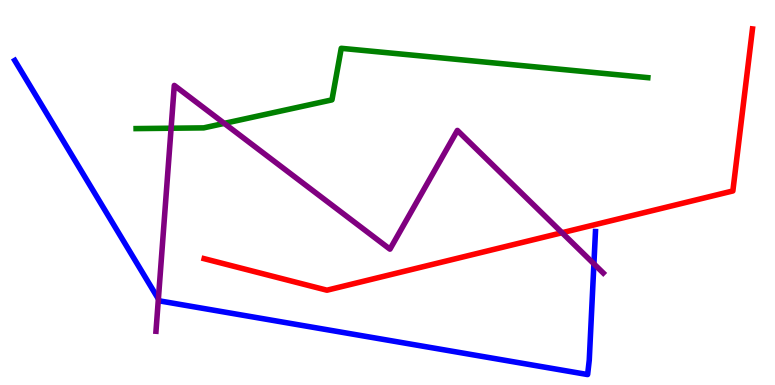[{'lines': ['blue', 'red'], 'intersections': []}, {'lines': ['green', 'red'], 'intersections': []}, {'lines': ['purple', 'red'], 'intersections': [{'x': 7.25, 'y': 3.96}]}, {'lines': ['blue', 'green'], 'intersections': []}, {'lines': ['blue', 'purple'], 'intersections': [{'x': 2.04, 'y': 2.23}, {'x': 7.66, 'y': 3.15}]}, {'lines': ['green', 'purple'], 'intersections': [{'x': 2.21, 'y': 6.67}, {'x': 2.89, 'y': 6.8}]}]